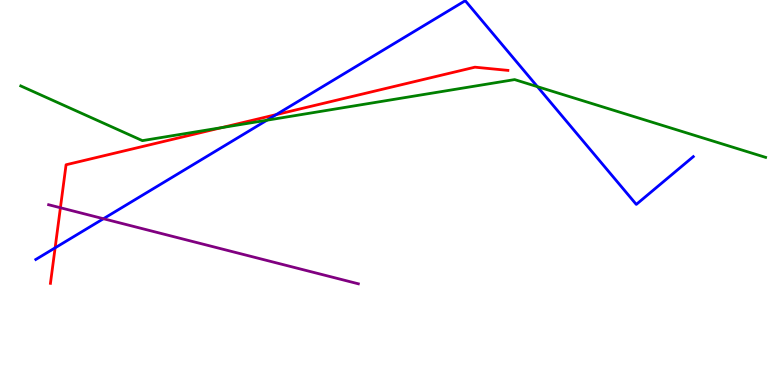[{'lines': ['blue', 'red'], 'intersections': [{'x': 0.711, 'y': 3.56}, {'x': 3.56, 'y': 7.02}]}, {'lines': ['green', 'red'], 'intersections': [{'x': 2.86, 'y': 6.68}]}, {'lines': ['purple', 'red'], 'intersections': [{'x': 0.779, 'y': 4.6}]}, {'lines': ['blue', 'green'], 'intersections': [{'x': 3.44, 'y': 6.88}, {'x': 6.93, 'y': 7.75}]}, {'lines': ['blue', 'purple'], 'intersections': [{'x': 1.33, 'y': 4.32}]}, {'lines': ['green', 'purple'], 'intersections': []}]